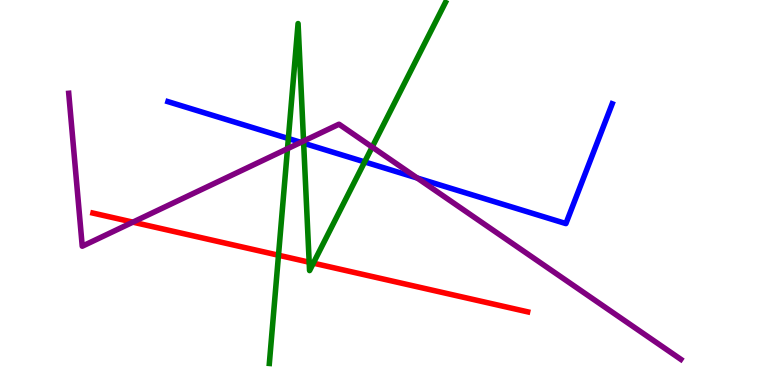[{'lines': ['blue', 'red'], 'intersections': []}, {'lines': ['green', 'red'], 'intersections': [{'x': 3.59, 'y': 3.37}, {'x': 3.99, 'y': 3.19}, {'x': 4.04, 'y': 3.16}]}, {'lines': ['purple', 'red'], 'intersections': [{'x': 1.71, 'y': 4.23}]}, {'lines': ['blue', 'green'], 'intersections': [{'x': 3.72, 'y': 6.4}, {'x': 3.92, 'y': 6.28}, {'x': 4.71, 'y': 5.79}]}, {'lines': ['blue', 'purple'], 'intersections': [{'x': 3.88, 'y': 6.3}, {'x': 5.38, 'y': 5.38}]}, {'lines': ['green', 'purple'], 'intersections': [{'x': 3.71, 'y': 6.14}, {'x': 3.92, 'y': 6.34}, {'x': 4.8, 'y': 6.18}]}]